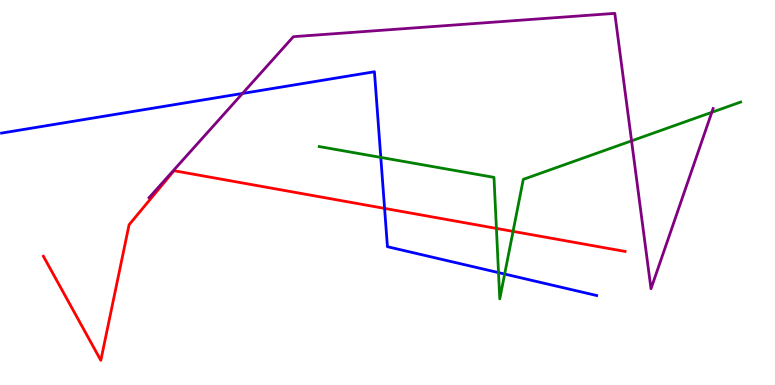[{'lines': ['blue', 'red'], 'intersections': [{'x': 4.96, 'y': 4.59}]}, {'lines': ['green', 'red'], 'intersections': [{'x': 6.41, 'y': 4.07}, {'x': 6.62, 'y': 3.99}]}, {'lines': ['purple', 'red'], 'intersections': []}, {'lines': ['blue', 'green'], 'intersections': [{'x': 4.91, 'y': 5.91}, {'x': 6.43, 'y': 2.92}, {'x': 6.51, 'y': 2.88}]}, {'lines': ['blue', 'purple'], 'intersections': [{'x': 3.13, 'y': 7.57}]}, {'lines': ['green', 'purple'], 'intersections': [{'x': 8.15, 'y': 6.34}, {'x': 9.18, 'y': 7.08}]}]